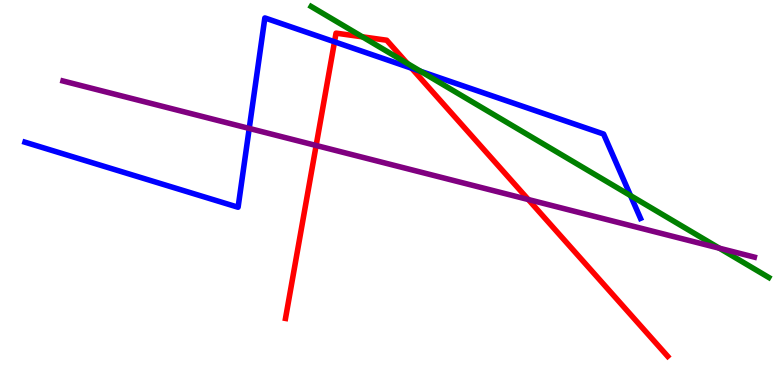[{'lines': ['blue', 'red'], 'intersections': [{'x': 4.32, 'y': 8.91}, {'x': 5.31, 'y': 8.23}]}, {'lines': ['green', 'red'], 'intersections': [{'x': 4.68, 'y': 9.04}, {'x': 5.26, 'y': 8.35}]}, {'lines': ['purple', 'red'], 'intersections': [{'x': 4.08, 'y': 6.22}, {'x': 6.82, 'y': 4.82}]}, {'lines': ['blue', 'green'], 'intersections': [{'x': 5.43, 'y': 8.15}, {'x': 8.14, 'y': 4.92}]}, {'lines': ['blue', 'purple'], 'intersections': [{'x': 3.22, 'y': 6.66}]}, {'lines': ['green', 'purple'], 'intersections': [{'x': 9.28, 'y': 3.55}]}]